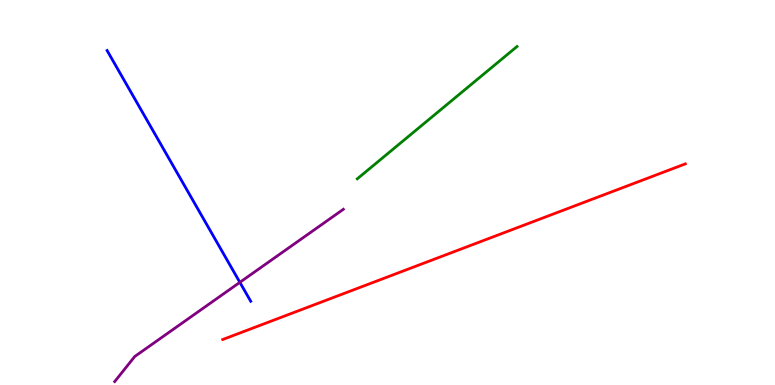[{'lines': ['blue', 'red'], 'intersections': []}, {'lines': ['green', 'red'], 'intersections': []}, {'lines': ['purple', 'red'], 'intersections': []}, {'lines': ['blue', 'green'], 'intersections': []}, {'lines': ['blue', 'purple'], 'intersections': [{'x': 3.1, 'y': 2.67}]}, {'lines': ['green', 'purple'], 'intersections': []}]